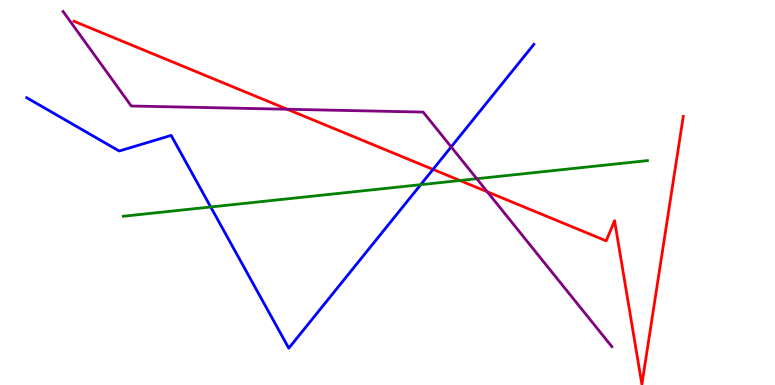[{'lines': ['blue', 'red'], 'intersections': [{'x': 5.59, 'y': 5.6}]}, {'lines': ['green', 'red'], 'intersections': [{'x': 5.93, 'y': 5.31}]}, {'lines': ['purple', 'red'], 'intersections': [{'x': 3.71, 'y': 7.16}, {'x': 6.29, 'y': 5.02}]}, {'lines': ['blue', 'green'], 'intersections': [{'x': 2.72, 'y': 4.62}, {'x': 5.43, 'y': 5.2}]}, {'lines': ['blue', 'purple'], 'intersections': [{'x': 5.82, 'y': 6.18}]}, {'lines': ['green', 'purple'], 'intersections': [{'x': 6.15, 'y': 5.36}]}]